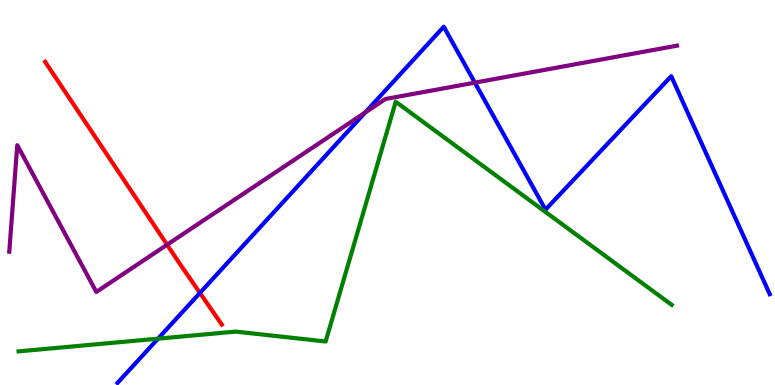[{'lines': ['blue', 'red'], 'intersections': [{'x': 2.58, 'y': 2.39}]}, {'lines': ['green', 'red'], 'intersections': []}, {'lines': ['purple', 'red'], 'intersections': [{'x': 2.16, 'y': 3.64}]}, {'lines': ['blue', 'green'], 'intersections': [{'x': 2.04, 'y': 1.2}]}, {'lines': ['blue', 'purple'], 'intersections': [{'x': 4.71, 'y': 7.08}, {'x': 6.13, 'y': 7.85}]}, {'lines': ['green', 'purple'], 'intersections': []}]